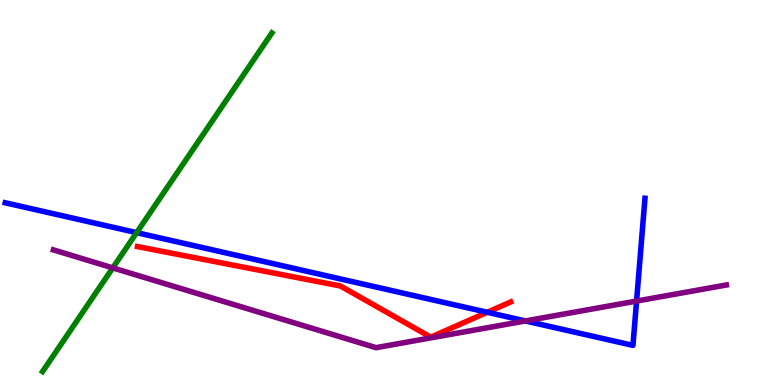[{'lines': ['blue', 'red'], 'intersections': [{'x': 6.29, 'y': 1.89}]}, {'lines': ['green', 'red'], 'intersections': []}, {'lines': ['purple', 'red'], 'intersections': []}, {'lines': ['blue', 'green'], 'intersections': [{'x': 1.76, 'y': 3.96}]}, {'lines': ['blue', 'purple'], 'intersections': [{'x': 6.78, 'y': 1.66}, {'x': 8.21, 'y': 2.18}]}, {'lines': ['green', 'purple'], 'intersections': [{'x': 1.46, 'y': 3.04}]}]